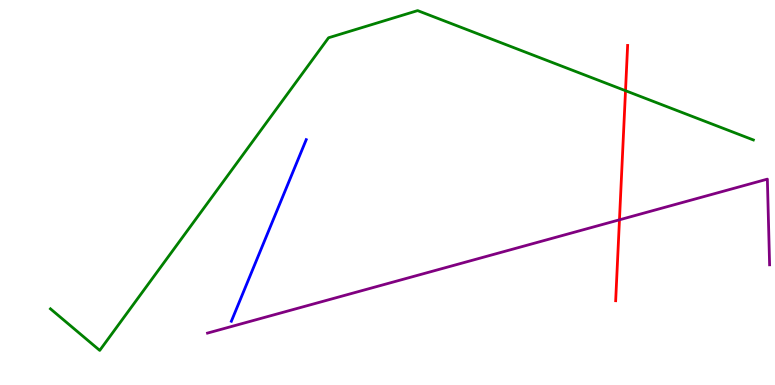[{'lines': ['blue', 'red'], 'intersections': []}, {'lines': ['green', 'red'], 'intersections': [{'x': 8.07, 'y': 7.64}]}, {'lines': ['purple', 'red'], 'intersections': [{'x': 7.99, 'y': 4.29}]}, {'lines': ['blue', 'green'], 'intersections': []}, {'lines': ['blue', 'purple'], 'intersections': []}, {'lines': ['green', 'purple'], 'intersections': []}]